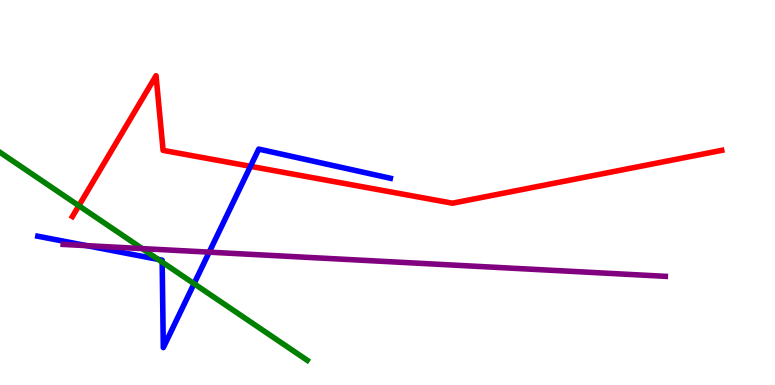[{'lines': ['blue', 'red'], 'intersections': [{'x': 3.23, 'y': 5.68}]}, {'lines': ['green', 'red'], 'intersections': [{'x': 1.02, 'y': 4.66}]}, {'lines': ['purple', 'red'], 'intersections': []}, {'lines': ['blue', 'green'], 'intersections': [{'x': 2.04, 'y': 3.26}, {'x': 2.09, 'y': 3.19}, {'x': 2.5, 'y': 2.63}]}, {'lines': ['blue', 'purple'], 'intersections': [{'x': 1.12, 'y': 3.62}, {'x': 2.7, 'y': 3.45}]}, {'lines': ['green', 'purple'], 'intersections': [{'x': 1.84, 'y': 3.54}]}]